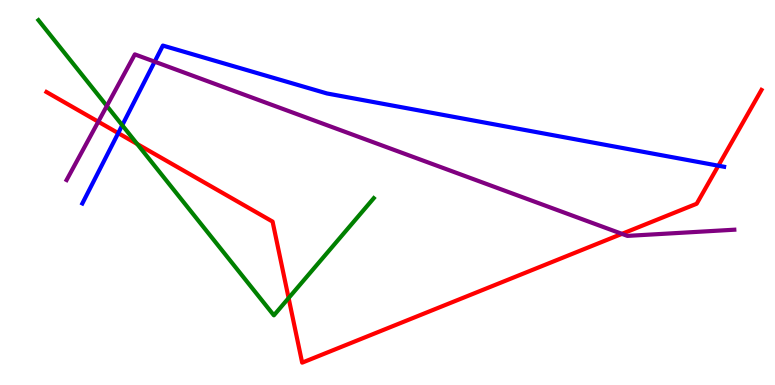[{'lines': ['blue', 'red'], 'intersections': [{'x': 1.53, 'y': 6.54}, {'x': 9.27, 'y': 5.7}]}, {'lines': ['green', 'red'], 'intersections': [{'x': 1.77, 'y': 6.26}, {'x': 3.72, 'y': 2.26}]}, {'lines': ['purple', 'red'], 'intersections': [{'x': 1.27, 'y': 6.84}, {'x': 8.02, 'y': 3.93}]}, {'lines': ['blue', 'green'], 'intersections': [{'x': 1.58, 'y': 6.75}]}, {'lines': ['blue', 'purple'], 'intersections': [{'x': 2.0, 'y': 8.4}]}, {'lines': ['green', 'purple'], 'intersections': [{'x': 1.38, 'y': 7.25}]}]